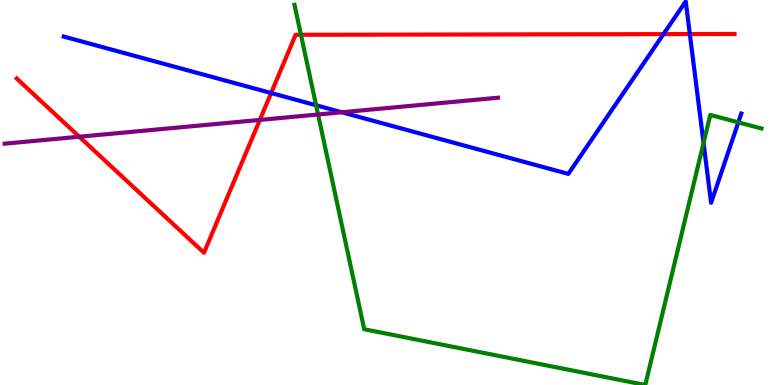[{'lines': ['blue', 'red'], 'intersections': [{'x': 3.5, 'y': 7.58}, {'x': 8.56, 'y': 9.11}, {'x': 8.9, 'y': 9.11}]}, {'lines': ['green', 'red'], 'intersections': [{'x': 3.88, 'y': 9.1}]}, {'lines': ['purple', 'red'], 'intersections': [{'x': 1.02, 'y': 6.45}, {'x': 3.35, 'y': 6.89}]}, {'lines': ['blue', 'green'], 'intersections': [{'x': 4.08, 'y': 7.27}, {'x': 9.08, 'y': 6.29}, {'x': 9.53, 'y': 6.82}]}, {'lines': ['blue', 'purple'], 'intersections': [{'x': 4.41, 'y': 7.08}]}, {'lines': ['green', 'purple'], 'intersections': [{'x': 4.1, 'y': 7.03}]}]